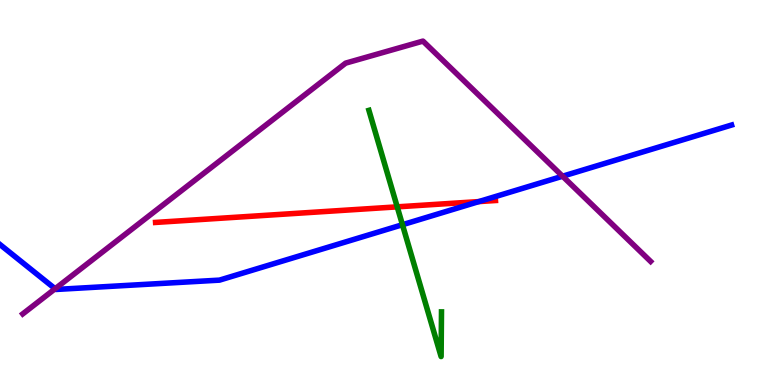[{'lines': ['blue', 'red'], 'intersections': [{'x': 6.18, 'y': 4.76}]}, {'lines': ['green', 'red'], 'intersections': [{'x': 5.13, 'y': 4.63}]}, {'lines': ['purple', 'red'], 'intersections': []}, {'lines': ['blue', 'green'], 'intersections': [{'x': 5.19, 'y': 4.16}]}, {'lines': ['blue', 'purple'], 'intersections': [{'x': 0.712, 'y': 2.5}, {'x': 7.26, 'y': 5.42}]}, {'lines': ['green', 'purple'], 'intersections': []}]